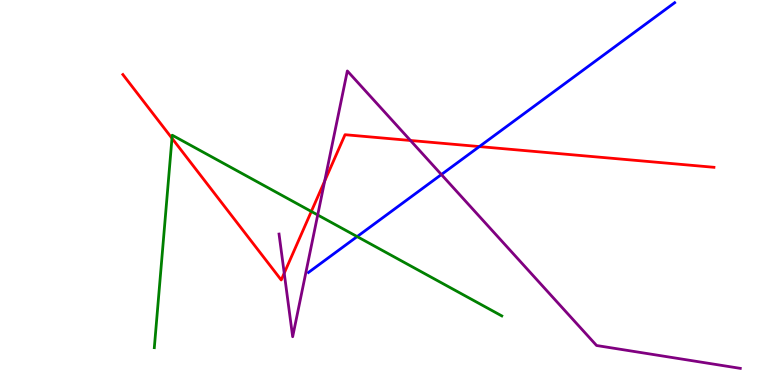[{'lines': ['blue', 'red'], 'intersections': [{'x': 6.19, 'y': 6.19}]}, {'lines': ['green', 'red'], 'intersections': [{'x': 2.22, 'y': 6.41}, {'x': 4.02, 'y': 4.51}]}, {'lines': ['purple', 'red'], 'intersections': [{'x': 3.67, 'y': 2.91}, {'x': 4.19, 'y': 5.3}, {'x': 5.3, 'y': 6.35}]}, {'lines': ['blue', 'green'], 'intersections': [{'x': 4.61, 'y': 3.85}]}, {'lines': ['blue', 'purple'], 'intersections': [{'x': 5.7, 'y': 5.47}]}, {'lines': ['green', 'purple'], 'intersections': [{'x': 4.1, 'y': 4.42}]}]